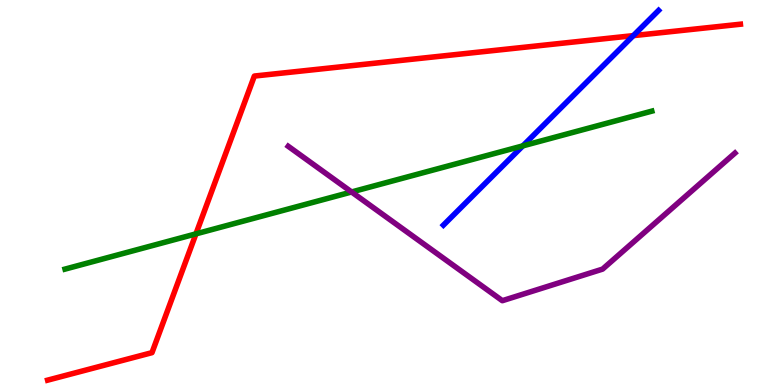[{'lines': ['blue', 'red'], 'intersections': [{'x': 8.17, 'y': 9.07}]}, {'lines': ['green', 'red'], 'intersections': [{'x': 2.53, 'y': 3.93}]}, {'lines': ['purple', 'red'], 'intersections': []}, {'lines': ['blue', 'green'], 'intersections': [{'x': 6.75, 'y': 6.21}]}, {'lines': ['blue', 'purple'], 'intersections': []}, {'lines': ['green', 'purple'], 'intersections': [{'x': 4.54, 'y': 5.01}]}]